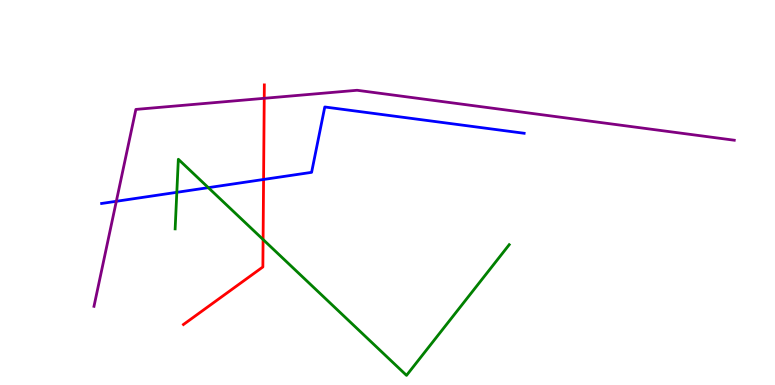[{'lines': ['blue', 'red'], 'intersections': [{'x': 3.4, 'y': 5.34}]}, {'lines': ['green', 'red'], 'intersections': [{'x': 3.39, 'y': 3.78}]}, {'lines': ['purple', 'red'], 'intersections': [{'x': 3.41, 'y': 7.45}]}, {'lines': ['blue', 'green'], 'intersections': [{'x': 2.28, 'y': 5.0}, {'x': 2.69, 'y': 5.13}]}, {'lines': ['blue', 'purple'], 'intersections': [{'x': 1.5, 'y': 4.77}]}, {'lines': ['green', 'purple'], 'intersections': []}]